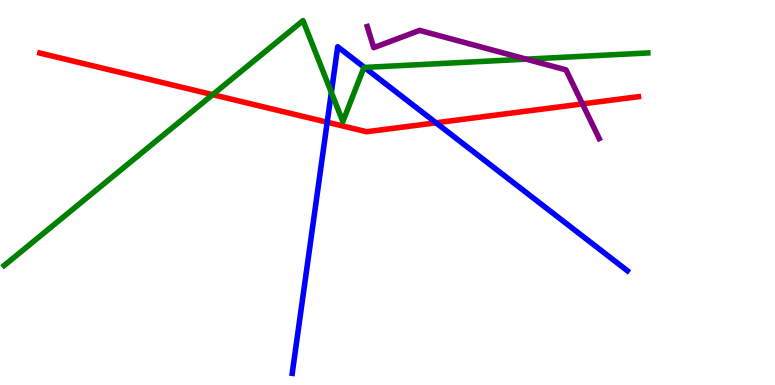[{'lines': ['blue', 'red'], 'intersections': [{'x': 4.22, 'y': 6.83}, {'x': 5.63, 'y': 6.81}]}, {'lines': ['green', 'red'], 'intersections': [{'x': 2.74, 'y': 7.54}]}, {'lines': ['purple', 'red'], 'intersections': [{'x': 7.52, 'y': 7.3}]}, {'lines': ['blue', 'green'], 'intersections': [{'x': 4.28, 'y': 7.6}, {'x': 4.7, 'y': 8.25}]}, {'lines': ['blue', 'purple'], 'intersections': []}, {'lines': ['green', 'purple'], 'intersections': [{'x': 6.79, 'y': 8.46}]}]